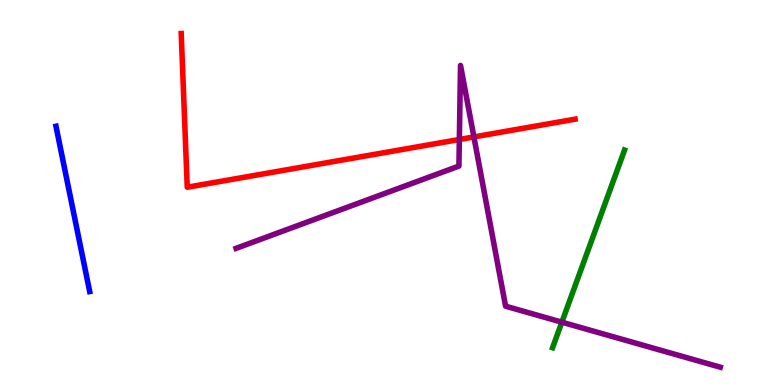[{'lines': ['blue', 'red'], 'intersections': []}, {'lines': ['green', 'red'], 'intersections': []}, {'lines': ['purple', 'red'], 'intersections': [{'x': 5.93, 'y': 6.38}, {'x': 6.11, 'y': 6.44}]}, {'lines': ['blue', 'green'], 'intersections': []}, {'lines': ['blue', 'purple'], 'intersections': []}, {'lines': ['green', 'purple'], 'intersections': [{'x': 7.25, 'y': 1.63}]}]